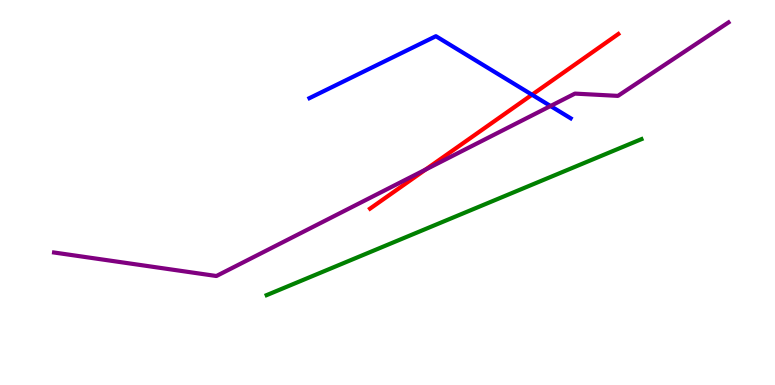[{'lines': ['blue', 'red'], 'intersections': [{'x': 6.86, 'y': 7.54}]}, {'lines': ['green', 'red'], 'intersections': []}, {'lines': ['purple', 'red'], 'intersections': [{'x': 5.49, 'y': 5.59}]}, {'lines': ['blue', 'green'], 'intersections': []}, {'lines': ['blue', 'purple'], 'intersections': [{'x': 7.1, 'y': 7.25}]}, {'lines': ['green', 'purple'], 'intersections': []}]